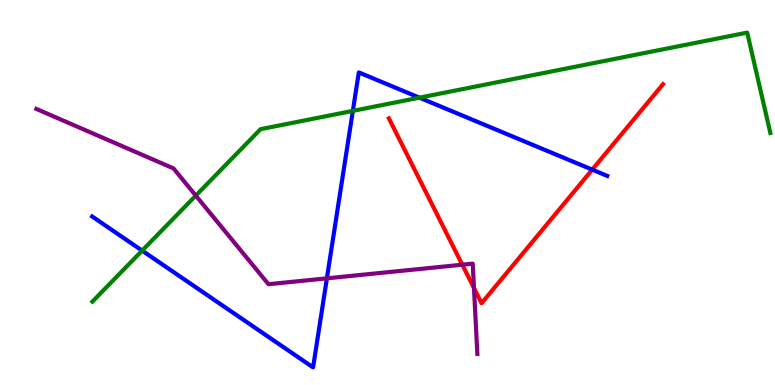[{'lines': ['blue', 'red'], 'intersections': [{'x': 7.64, 'y': 5.59}]}, {'lines': ['green', 'red'], 'intersections': []}, {'lines': ['purple', 'red'], 'intersections': [{'x': 5.96, 'y': 3.12}, {'x': 6.12, 'y': 2.52}]}, {'lines': ['blue', 'green'], 'intersections': [{'x': 1.83, 'y': 3.49}, {'x': 4.55, 'y': 7.12}, {'x': 5.41, 'y': 7.46}]}, {'lines': ['blue', 'purple'], 'intersections': [{'x': 4.22, 'y': 2.77}]}, {'lines': ['green', 'purple'], 'intersections': [{'x': 2.53, 'y': 4.92}]}]